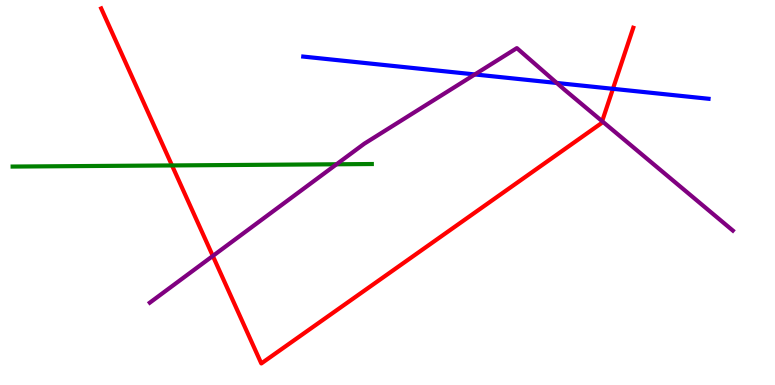[{'lines': ['blue', 'red'], 'intersections': [{'x': 7.91, 'y': 7.69}]}, {'lines': ['green', 'red'], 'intersections': [{'x': 2.22, 'y': 5.7}]}, {'lines': ['purple', 'red'], 'intersections': [{'x': 2.75, 'y': 3.35}, {'x': 7.77, 'y': 6.85}]}, {'lines': ['blue', 'green'], 'intersections': []}, {'lines': ['blue', 'purple'], 'intersections': [{'x': 6.13, 'y': 8.07}, {'x': 7.18, 'y': 7.84}]}, {'lines': ['green', 'purple'], 'intersections': [{'x': 4.34, 'y': 5.73}]}]